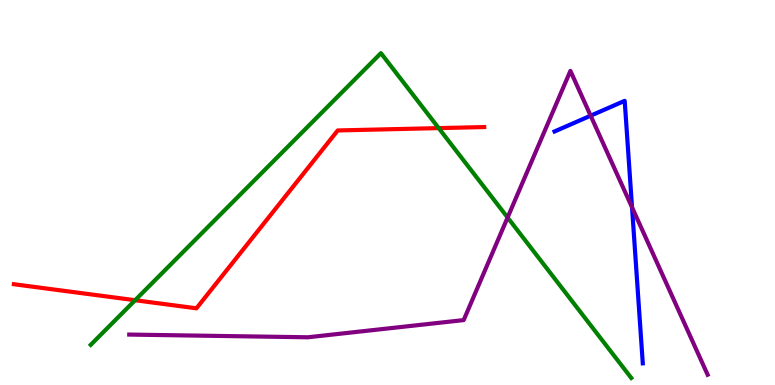[{'lines': ['blue', 'red'], 'intersections': []}, {'lines': ['green', 'red'], 'intersections': [{'x': 1.74, 'y': 2.2}, {'x': 5.66, 'y': 6.67}]}, {'lines': ['purple', 'red'], 'intersections': []}, {'lines': ['blue', 'green'], 'intersections': []}, {'lines': ['blue', 'purple'], 'intersections': [{'x': 7.62, 'y': 6.99}, {'x': 8.16, 'y': 4.62}]}, {'lines': ['green', 'purple'], 'intersections': [{'x': 6.55, 'y': 4.35}]}]